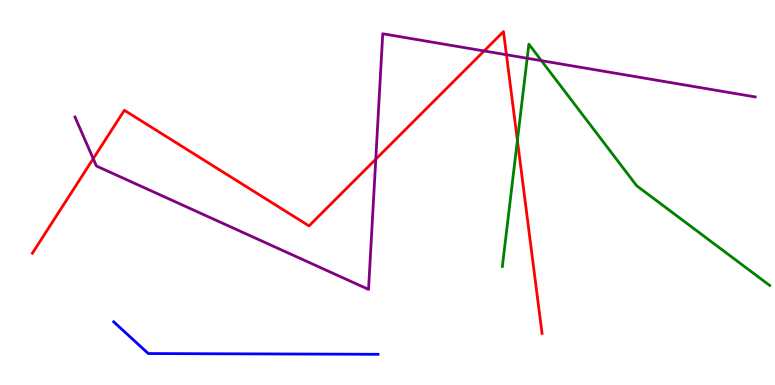[{'lines': ['blue', 'red'], 'intersections': []}, {'lines': ['green', 'red'], 'intersections': [{'x': 6.68, 'y': 6.35}]}, {'lines': ['purple', 'red'], 'intersections': [{'x': 1.2, 'y': 5.88}, {'x': 4.85, 'y': 5.86}, {'x': 6.25, 'y': 8.68}, {'x': 6.53, 'y': 8.58}]}, {'lines': ['blue', 'green'], 'intersections': []}, {'lines': ['blue', 'purple'], 'intersections': []}, {'lines': ['green', 'purple'], 'intersections': [{'x': 6.8, 'y': 8.49}, {'x': 6.99, 'y': 8.42}]}]